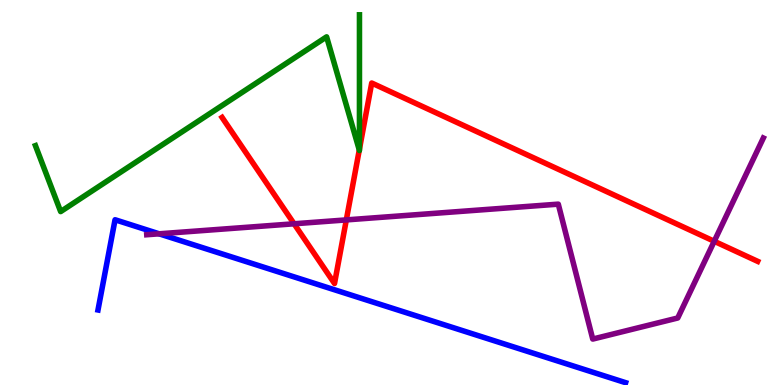[{'lines': ['blue', 'red'], 'intersections': []}, {'lines': ['green', 'red'], 'intersections': [{'x': 4.64, 'y': 6.1}, {'x': 4.64, 'y': 6.13}]}, {'lines': ['purple', 'red'], 'intersections': [{'x': 3.79, 'y': 4.19}, {'x': 4.47, 'y': 4.29}, {'x': 9.22, 'y': 3.73}]}, {'lines': ['blue', 'green'], 'intersections': []}, {'lines': ['blue', 'purple'], 'intersections': [{'x': 2.05, 'y': 3.93}]}, {'lines': ['green', 'purple'], 'intersections': []}]